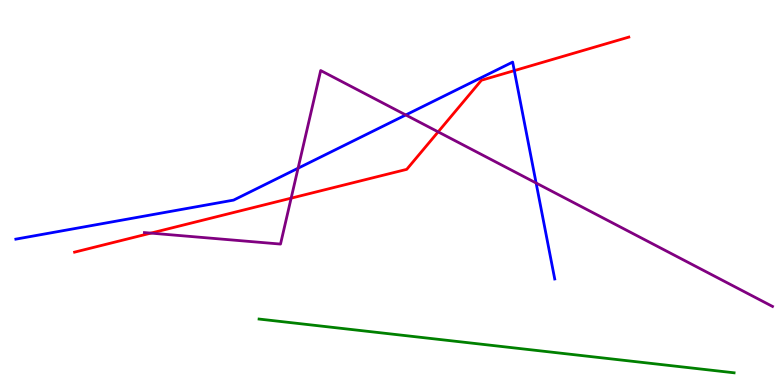[{'lines': ['blue', 'red'], 'intersections': [{'x': 6.64, 'y': 8.17}]}, {'lines': ['green', 'red'], 'intersections': []}, {'lines': ['purple', 'red'], 'intersections': [{'x': 1.95, 'y': 3.94}, {'x': 3.76, 'y': 4.85}, {'x': 5.65, 'y': 6.57}]}, {'lines': ['blue', 'green'], 'intersections': []}, {'lines': ['blue', 'purple'], 'intersections': [{'x': 3.85, 'y': 5.63}, {'x': 5.24, 'y': 7.01}, {'x': 6.92, 'y': 5.25}]}, {'lines': ['green', 'purple'], 'intersections': []}]